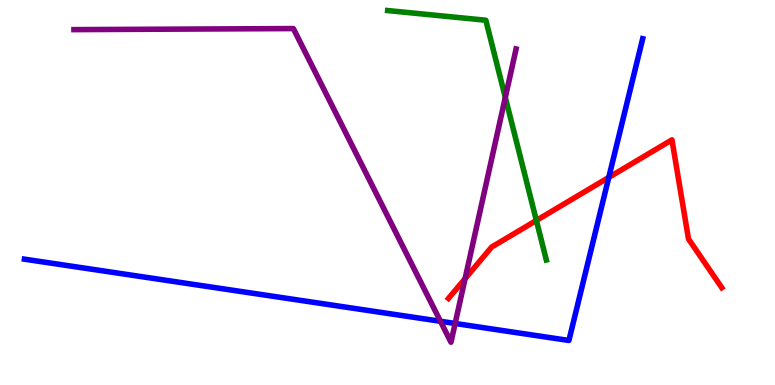[{'lines': ['blue', 'red'], 'intersections': [{'x': 7.86, 'y': 5.39}]}, {'lines': ['green', 'red'], 'intersections': [{'x': 6.92, 'y': 4.27}]}, {'lines': ['purple', 'red'], 'intersections': [{'x': 6.0, 'y': 2.76}]}, {'lines': ['blue', 'green'], 'intersections': []}, {'lines': ['blue', 'purple'], 'intersections': [{'x': 5.68, 'y': 1.66}, {'x': 5.87, 'y': 1.6}]}, {'lines': ['green', 'purple'], 'intersections': [{'x': 6.52, 'y': 7.47}]}]